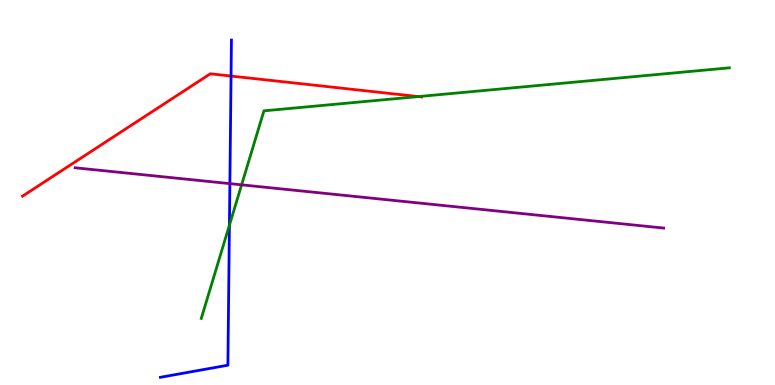[{'lines': ['blue', 'red'], 'intersections': [{'x': 2.98, 'y': 8.02}]}, {'lines': ['green', 'red'], 'intersections': [{'x': 5.4, 'y': 7.49}]}, {'lines': ['purple', 'red'], 'intersections': []}, {'lines': ['blue', 'green'], 'intersections': [{'x': 2.96, 'y': 4.15}]}, {'lines': ['blue', 'purple'], 'intersections': [{'x': 2.97, 'y': 5.23}]}, {'lines': ['green', 'purple'], 'intersections': [{'x': 3.12, 'y': 5.2}]}]